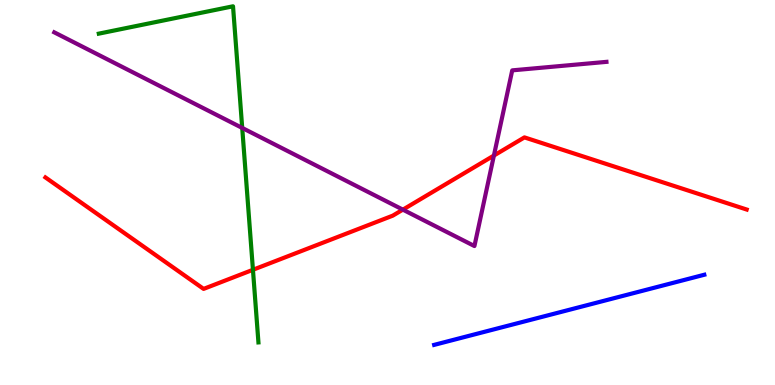[{'lines': ['blue', 'red'], 'intersections': []}, {'lines': ['green', 'red'], 'intersections': [{'x': 3.26, 'y': 2.99}]}, {'lines': ['purple', 'red'], 'intersections': [{'x': 5.2, 'y': 4.55}, {'x': 6.37, 'y': 5.96}]}, {'lines': ['blue', 'green'], 'intersections': []}, {'lines': ['blue', 'purple'], 'intersections': []}, {'lines': ['green', 'purple'], 'intersections': [{'x': 3.13, 'y': 6.68}]}]